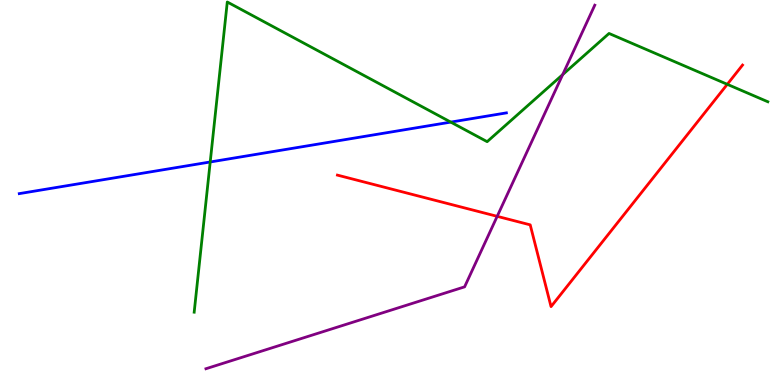[{'lines': ['blue', 'red'], 'intersections': []}, {'lines': ['green', 'red'], 'intersections': [{'x': 9.38, 'y': 7.81}]}, {'lines': ['purple', 'red'], 'intersections': [{'x': 6.42, 'y': 4.38}]}, {'lines': ['blue', 'green'], 'intersections': [{'x': 2.71, 'y': 5.79}, {'x': 5.82, 'y': 6.83}]}, {'lines': ['blue', 'purple'], 'intersections': []}, {'lines': ['green', 'purple'], 'intersections': [{'x': 7.26, 'y': 8.06}]}]